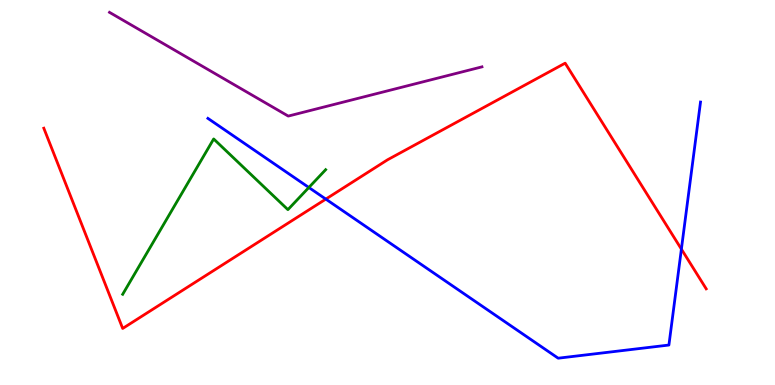[{'lines': ['blue', 'red'], 'intersections': [{'x': 4.2, 'y': 4.83}, {'x': 8.79, 'y': 3.53}]}, {'lines': ['green', 'red'], 'intersections': []}, {'lines': ['purple', 'red'], 'intersections': []}, {'lines': ['blue', 'green'], 'intersections': [{'x': 3.99, 'y': 5.13}]}, {'lines': ['blue', 'purple'], 'intersections': []}, {'lines': ['green', 'purple'], 'intersections': []}]